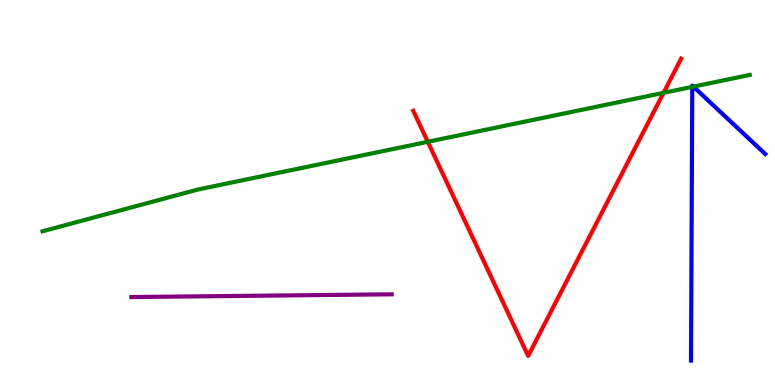[{'lines': ['blue', 'red'], 'intersections': []}, {'lines': ['green', 'red'], 'intersections': [{'x': 5.52, 'y': 6.32}, {'x': 8.56, 'y': 7.59}]}, {'lines': ['purple', 'red'], 'intersections': []}, {'lines': ['blue', 'green'], 'intersections': [{'x': 8.93, 'y': 7.74}, {'x': 8.95, 'y': 7.75}]}, {'lines': ['blue', 'purple'], 'intersections': []}, {'lines': ['green', 'purple'], 'intersections': []}]